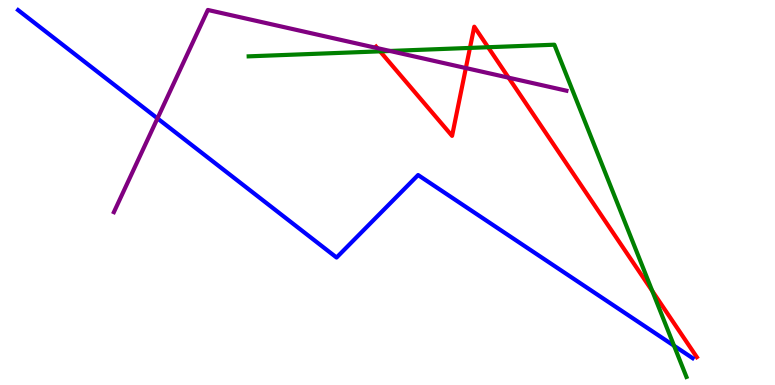[{'lines': ['blue', 'red'], 'intersections': []}, {'lines': ['green', 'red'], 'intersections': [{'x': 4.9, 'y': 8.67}, {'x': 6.06, 'y': 8.76}, {'x': 6.3, 'y': 8.77}, {'x': 8.42, 'y': 2.44}]}, {'lines': ['purple', 'red'], 'intersections': [{'x': 4.87, 'y': 8.75}, {'x': 6.01, 'y': 8.23}, {'x': 6.56, 'y': 7.98}]}, {'lines': ['blue', 'green'], 'intersections': [{'x': 8.7, 'y': 1.02}]}, {'lines': ['blue', 'purple'], 'intersections': [{'x': 2.03, 'y': 6.92}]}, {'lines': ['green', 'purple'], 'intersections': [{'x': 5.03, 'y': 8.68}]}]